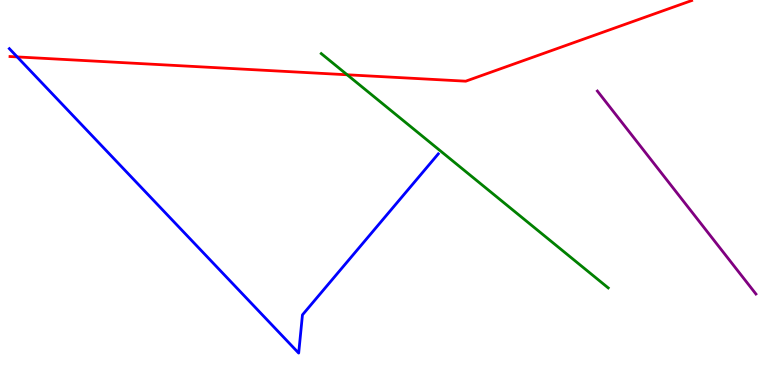[{'lines': ['blue', 'red'], 'intersections': [{'x': 0.222, 'y': 8.52}]}, {'lines': ['green', 'red'], 'intersections': [{'x': 4.48, 'y': 8.06}]}, {'lines': ['purple', 'red'], 'intersections': []}, {'lines': ['blue', 'green'], 'intersections': []}, {'lines': ['blue', 'purple'], 'intersections': []}, {'lines': ['green', 'purple'], 'intersections': []}]